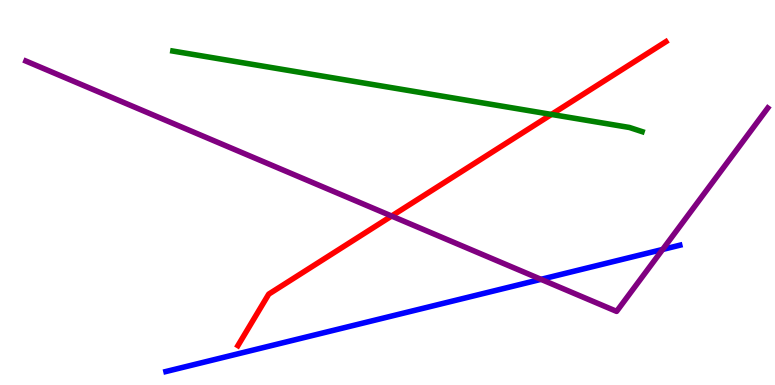[{'lines': ['blue', 'red'], 'intersections': []}, {'lines': ['green', 'red'], 'intersections': [{'x': 7.12, 'y': 7.03}]}, {'lines': ['purple', 'red'], 'intersections': [{'x': 5.05, 'y': 4.39}]}, {'lines': ['blue', 'green'], 'intersections': []}, {'lines': ['blue', 'purple'], 'intersections': [{'x': 6.98, 'y': 2.74}, {'x': 8.55, 'y': 3.52}]}, {'lines': ['green', 'purple'], 'intersections': []}]